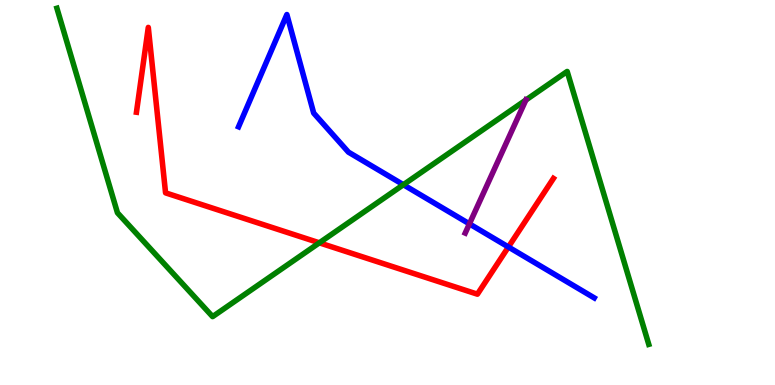[{'lines': ['blue', 'red'], 'intersections': [{'x': 6.56, 'y': 3.58}]}, {'lines': ['green', 'red'], 'intersections': [{'x': 4.12, 'y': 3.69}]}, {'lines': ['purple', 'red'], 'intersections': []}, {'lines': ['blue', 'green'], 'intersections': [{'x': 5.2, 'y': 5.2}]}, {'lines': ['blue', 'purple'], 'intersections': [{'x': 6.06, 'y': 4.19}]}, {'lines': ['green', 'purple'], 'intersections': [{'x': 6.79, 'y': 7.4}]}]